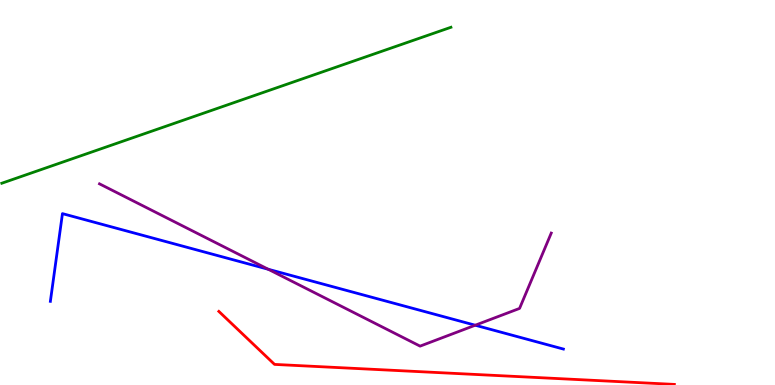[{'lines': ['blue', 'red'], 'intersections': []}, {'lines': ['green', 'red'], 'intersections': []}, {'lines': ['purple', 'red'], 'intersections': []}, {'lines': ['blue', 'green'], 'intersections': []}, {'lines': ['blue', 'purple'], 'intersections': [{'x': 3.46, 'y': 3.01}, {'x': 6.13, 'y': 1.55}]}, {'lines': ['green', 'purple'], 'intersections': []}]